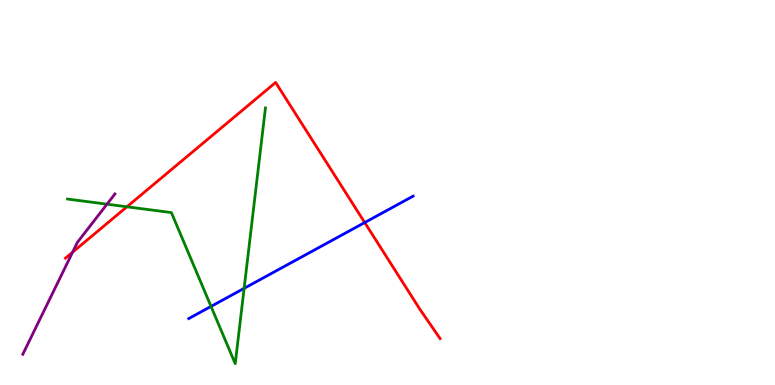[{'lines': ['blue', 'red'], 'intersections': [{'x': 4.71, 'y': 4.22}]}, {'lines': ['green', 'red'], 'intersections': [{'x': 1.64, 'y': 4.63}]}, {'lines': ['purple', 'red'], 'intersections': [{'x': 0.937, 'y': 3.45}]}, {'lines': ['blue', 'green'], 'intersections': [{'x': 2.72, 'y': 2.04}, {'x': 3.15, 'y': 2.51}]}, {'lines': ['blue', 'purple'], 'intersections': []}, {'lines': ['green', 'purple'], 'intersections': [{'x': 1.38, 'y': 4.7}]}]